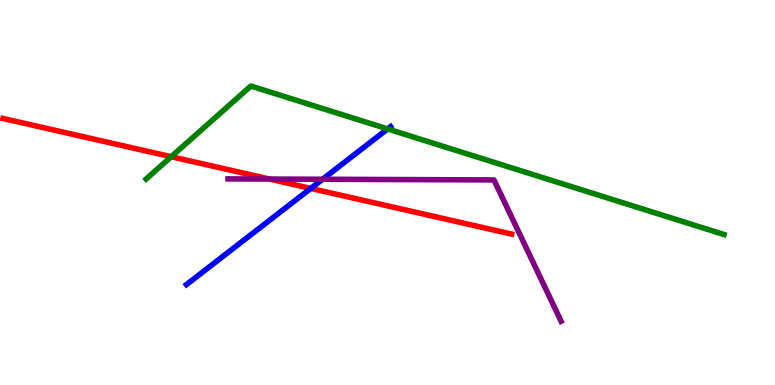[{'lines': ['blue', 'red'], 'intersections': [{'x': 4.01, 'y': 5.11}]}, {'lines': ['green', 'red'], 'intersections': [{'x': 2.21, 'y': 5.93}]}, {'lines': ['purple', 'red'], 'intersections': [{'x': 3.48, 'y': 5.35}]}, {'lines': ['blue', 'green'], 'intersections': [{'x': 5.0, 'y': 6.65}]}, {'lines': ['blue', 'purple'], 'intersections': [{'x': 4.16, 'y': 5.34}]}, {'lines': ['green', 'purple'], 'intersections': []}]